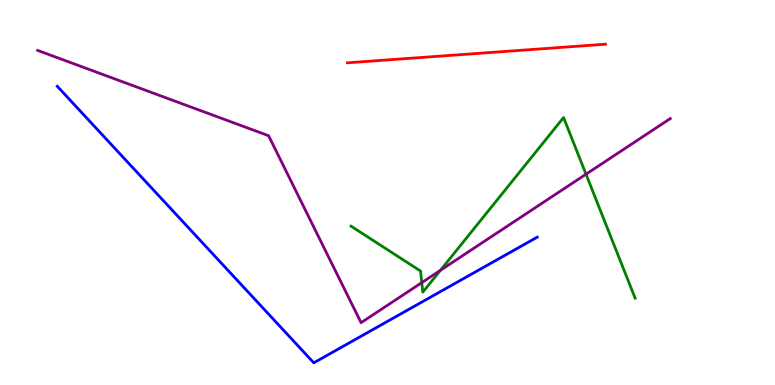[{'lines': ['blue', 'red'], 'intersections': []}, {'lines': ['green', 'red'], 'intersections': []}, {'lines': ['purple', 'red'], 'intersections': []}, {'lines': ['blue', 'green'], 'intersections': []}, {'lines': ['blue', 'purple'], 'intersections': []}, {'lines': ['green', 'purple'], 'intersections': [{'x': 5.44, 'y': 2.66}, {'x': 5.68, 'y': 2.98}, {'x': 7.56, 'y': 5.48}]}]